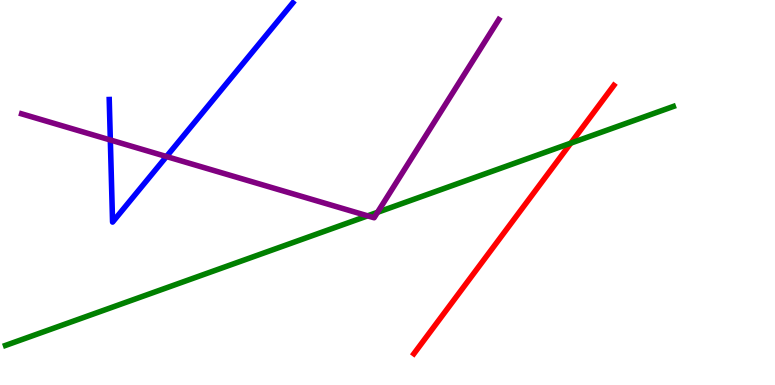[{'lines': ['blue', 'red'], 'intersections': []}, {'lines': ['green', 'red'], 'intersections': [{'x': 7.37, 'y': 6.28}]}, {'lines': ['purple', 'red'], 'intersections': []}, {'lines': ['blue', 'green'], 'intersections': []}, {'lines': ['blue', 'purple'], 'intersections': [{'x': 1.42, 'y': 6.36}, {'x': 2.15, 'y': 5.93}]}, {'lines': ['green', 'purple'], 'intersections': [{'x': 4.74, 'y': 4.39}, {'x': 4.87, 'y': 4.49}]}]